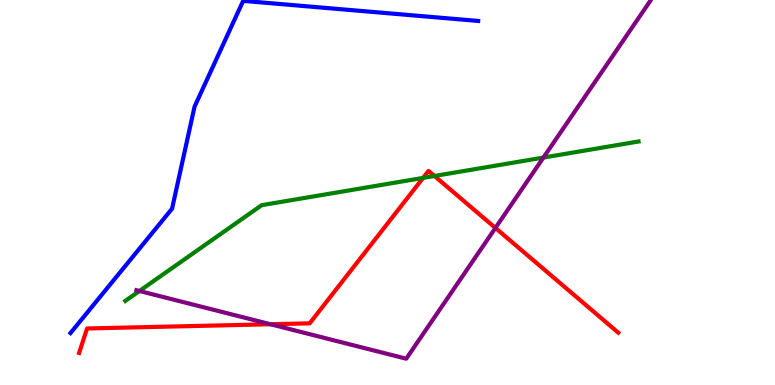[{'lines': ['blue', 'red'], 'intersections': []}, {'lines': ['green', 'red'], 'intersections': [{'x': 5.46, 'y': 5.38}, {'x': 5.61, 'y': 5.43}]}, {'lines': ['purple', 'red'], 'intersections': [{'x': 3.49, 'y': 1.58}, {'x': 6.39, 'y': 4.08}]}, {'lines': ['blue', 'green'], 'intersections': []}, {'lines': ['blue', 'purple'], 'intersections': []}, {'lines': ['green', 'purple'], 'intersections': [{'x': 1.8, 'y': 2.44}, {'x': 7.01, 'y': 5.91}]}]